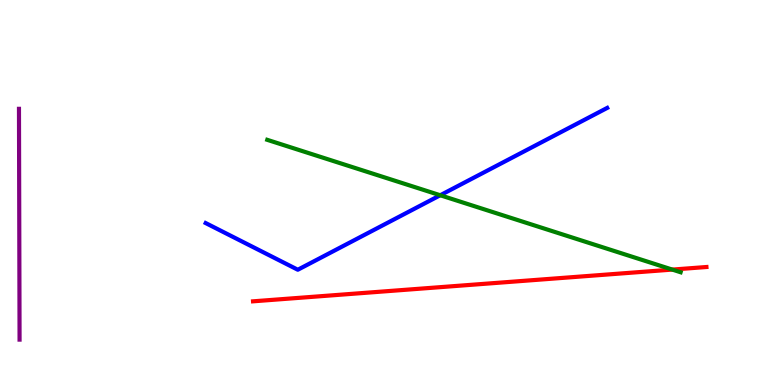[{'lines': ['blue', 'red'], 'intersections': []}, {'lines': ['green', 'red'], 'intersections': [{'x': 8.68, 'y': 3.0}]}, {'lines': ['purple', 'red'], 'intersections': []}, {'lines': ['blue', 'green'], 'intersections': [{'x': 5.68, 'y': 4.93}]}, {'lines': ['blue', 'purple'], 'intersections': []}, {'lines': ['green', 'purple'], 'intersections': []}]